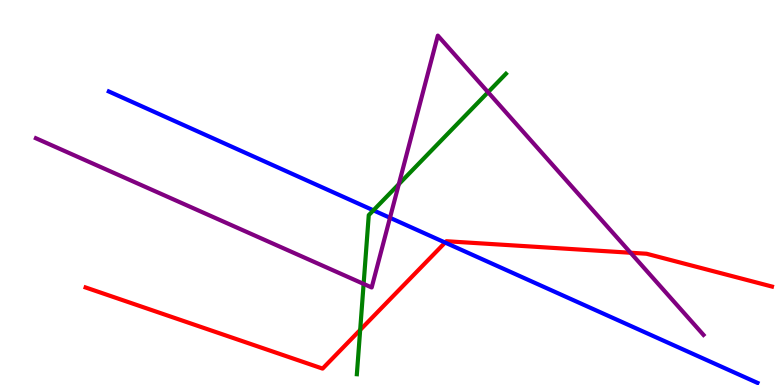[{'lines': ['blue', 'red'], 'intersections': [{'x': 5.74, 'y': 3.7}]}, {'lines': ['green', 'red'], 'intersections': [{'x': 4.65, 'y': 1.43}]}, {'lines': ['purple', 'red'], 'intersections': [{'x': 8.14, 'y': 3.44}]}, {'lines': ['blue', 'green'], 'intersections': [{'x': 4.82, 'y': 4.54}]}, {'lines': ['blue', 'purple'], 'intersections': [{'x': 5.03, 'y': 4.34}]}, {'lines': ['green', 'purple'], 'intersections': [{'x': 4.69, 'y': 2.63}, {'x': 5.15, 'y': 5.22}, {'x': 6.3, 'y': 7.61}]}]